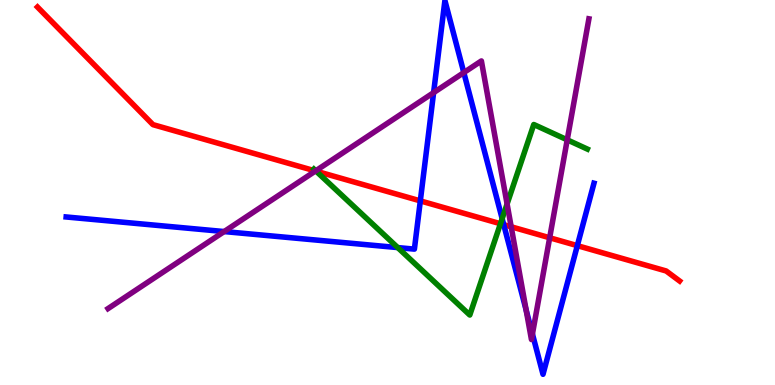[{'lines': ['blue', 'red'], 'intersections': [{'x': 5.42, 'y': 4.78}, {'x': 6.5, 'y': 4.16}, {'x': 7.45, 'y': 3.62}]}, {'lines': ['green', 'red'], 'intersections': [{'x': 4.08, 'y': 5.55}, {'x': 6.46, 'y': 4.19}]}, {'lines': ['purple', 'red'], 'intersections': [{'x': 4.07, 'y': 5.56}, {'x': 6.6, 'y': 4.11}, {'x': 7.09, 'y': 3.82}]}, {'lines': ['blue', 'green'], 'intersections': [{'x': 5.13, 'y': 3.57}, {'x': 6.48, 'y': 4.32}]}, {'lines': ['blue', 'purple'], 'intersections': [{'x': 2.89, 'y': 3.99}, {'x': 5.59, 'y': 7.59}, {'x': 5.98, 'y': 8.11}, {'x': 6.79, 'y': 1.95}, {'x': 6.87, 'y': 1.32}]}, {'lines': ['green', 'purple'], 'intersections': [{'x': 4.07, 'y': 5.56}, {'x': 6.54, 'y': 4.7}, {'x': 7.32, 'y': 6.37}]}]